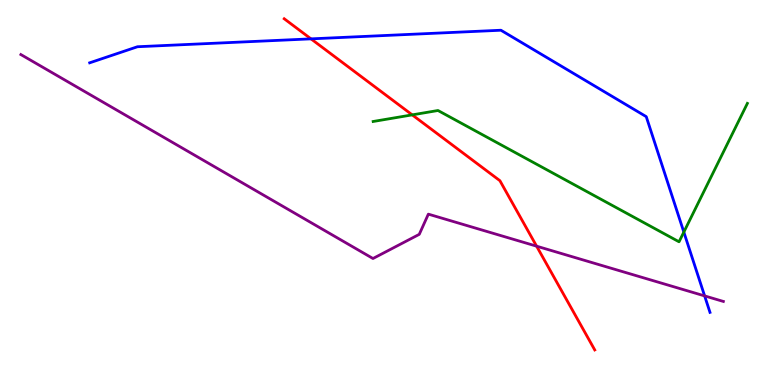[{'lines': ['blue', 'red'], 'intersections': [{'x': 4.01, 'y': 8.99}]}, {'lines': ['green', 'red'], 'intersections': [{'x': 5.32, 'y': 7.02}]}, {'lines': ['purple', 'red'], 'intersections': [{'x': 6.92, 'y': 3.61}]}, {'lines': ['blue', 'green'], 'intersections': [{'x': 8.82, 'y': 3.97}]}, {'lines': ['blue', 'purple'], 'intersections': [{'x': 9.09, 'y': 2.31}]}, {'lines': ['green', 'purple'], 'intersections': []}]